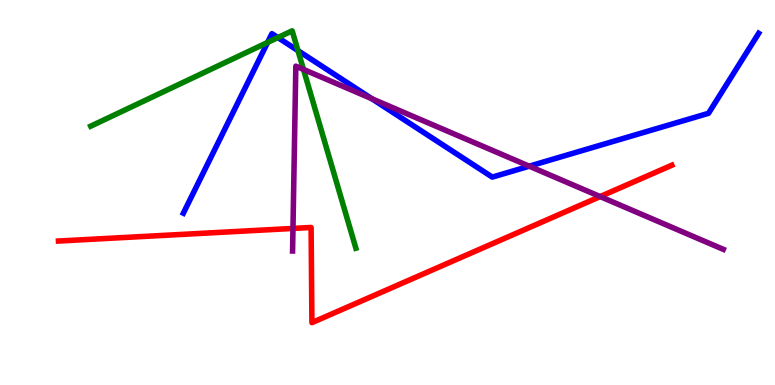[{'lines': ['blue', 'red'], 'intersections': []}, {'lines': ['green', 'red'], 'intersections': []}, {'lines': ['purple', 'red'], 'intersections': [{'x': 3.78, 'y': 4.07}, {'x': 7.74, 'y': 4.89}]}, {'lines': ['blue', 'green'], 'intersections': [{'x': 3.45, 'y': 8.9}, {'x': 3.59, 'y': 9.02}, {'x': 3.84, 'y': 8.68}]}, {'lines': ['blue', 'purple'], 'intersections': [{'x': 4.8, 'y': 7.43}, {'x': 6.83, 'y': 5.68}]}, {'lines': ['green', 'purple'], 'intersections': [{'x': 3.92, 'y': 8.2}]}]